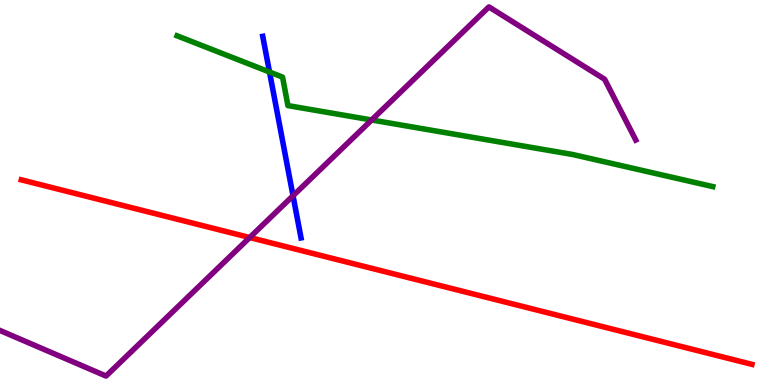[{'lines': ['blue', 'red'], 'intersections': []}, {'lines': ['green', 'red'], 'intersections': []}, {'lines': ['purple', 'red'], 'intersections': [{'x': 3.22, 'y': 3.83}]}, {'lines': ['blue', 'green'], 'intersections': [{'x': 3.48, 'y': 8.13}]}, {'lines': ['blue', 'purple'], 'intersections': [{'x': 3.78, 'y': 4.92}]}, {'lines': ['green', 'purple'], 'intersections': [{'x': 4.8, 'y': 6.88}]}]